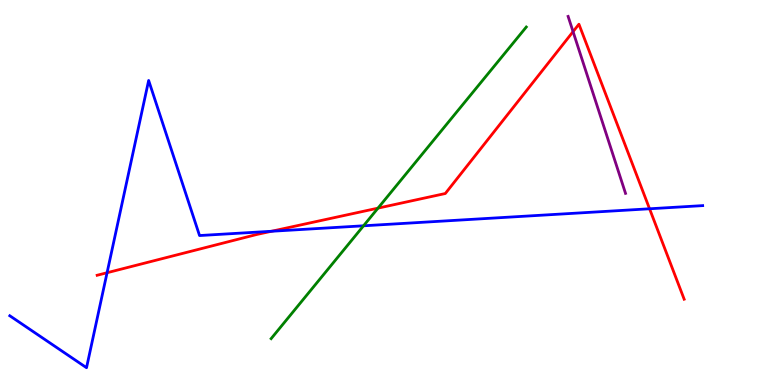[{'lines': ['blue', 'red'], 'intersections': [{'x': 1.38, 'y': 2.92}, {'x': 3.5, 'y': 3.99}, {'x': 8.38, 'y': 4.58}]}, {'lines': ['green', 'red'], 'intersections': [{'x': 4.88, 'y': 4.59}]}, {'lines': ['purple', 'red'], 'intersections': [{'x': 7.39, 'y': 9.18}]}, {'lines': ['blue', 'green'], 'intersections': [{'x': 4.69, 'y': 4.14}]}, {'lines': ['blue', 'purple'], 'intersections': []}, {'lines': ['green', 'purple'], 'intersections': []}]